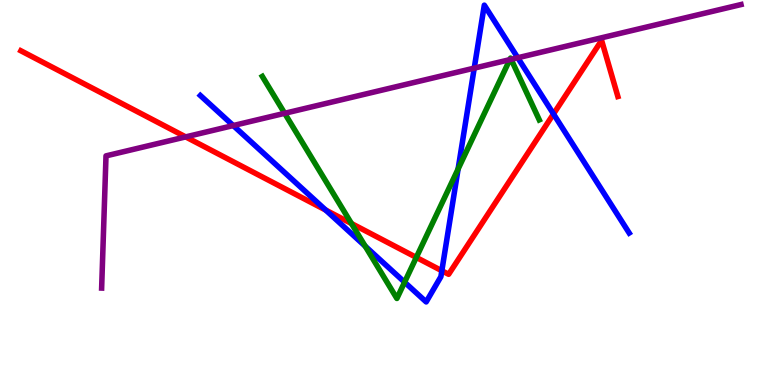[{'lines': ['blue', 'red'], 'intersections': [{'x': 4.2, 'y': 4.54}, {'x': 5.7, 'y': 2.97}, {'x': 7.14, 'y': 7.04}]}, {'lines': ['green', 'red'], 'intersections': [{'x': 4.53, 'y': 4.19}, {'x': 5.37, 'y': 3.31}]}, {'lines': ['purple', 'red'], 'intersections': [{'x': 2.4, 'y': 6.44}]}, {'lines': ['blue', 'green'], 'intersections': [{'x': 4.71, 'y': 3.61}, {'x': 5.22, 'y': 2.67}, {'x': 5.91, 'y': 5.61}]}, {'lines': ['blue', 'purple'], 'intersections': [{'x': 3.01, 'y': 6.74}, {'x': 6.12, 'y': 8.23}, {'x': 6.68, 'y': 8.5}]}, {'lines': ['green', 'purple'], 'intersections': [{'x': 3.67, 'y': 7.06}, {'x': 6.58, 'y': 8.45}, {'x': 6.6, 'y': 8.46}]}]